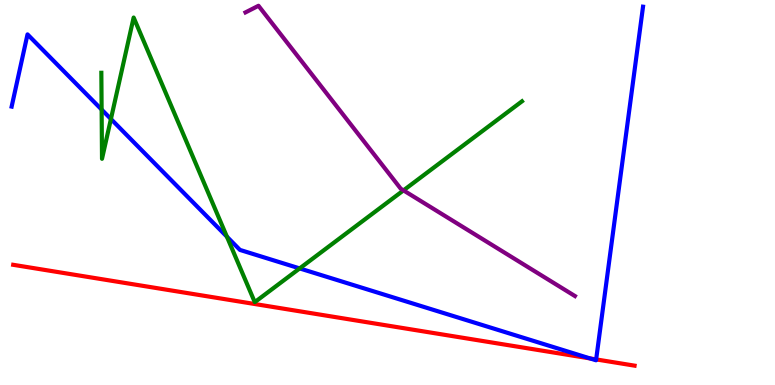[{'lines': ['blue', 'red'], 'intersections': [{'x': 7.61, 'y': 0.69}, {'x': 7.69, 'y': 0.664}]}, {'lines': ['green', 'red'], 'intersections': []}, {'lines': ['purple', 'red'], 'intersections': []}, {'lines': ['blue', 'green'], 'intersections': [{'x': 1.31, 'y': 7.15}, {'x': 1.43, 'y': 6.91}, {'x': 2.93, 'y': 3.85}, {'x': 3.87, 'y': 3.03}]}, {'lines': ['blue', 'purple'], 'intersections': []}, {'lines': ['green', 'purple'], 'intersections': [{'x': 5.21, 'y': 5.06}]}]